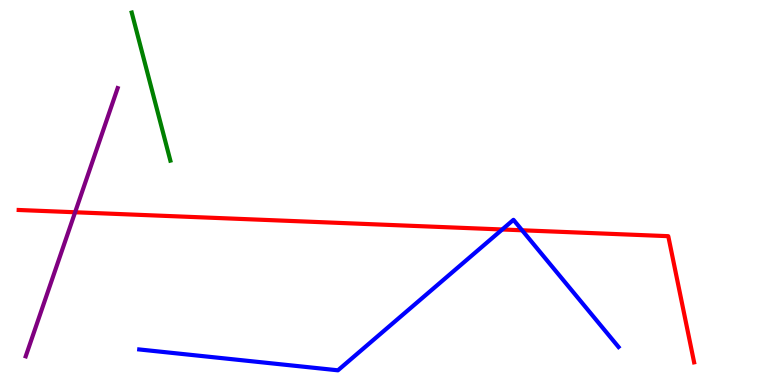[{'lines': ['blue', 'red'], 'intersections': [{'x': 6.48, 'y': 4.04}, {'x': 6.74, 'y': 4.02}]}, {'lines': ['green', 'red'], 'intersections': []}, {'lines': ['purple', 'red'], 'intersections': [{'x': 0.969, 'y': 4.49}]}, {'lines': ['blue', 'green'], 'intersections': []}, {'lines': ['blue', 'purple'], 'intersections': []}, {'lines': ['green', 'purple'], 'intersections': []}]